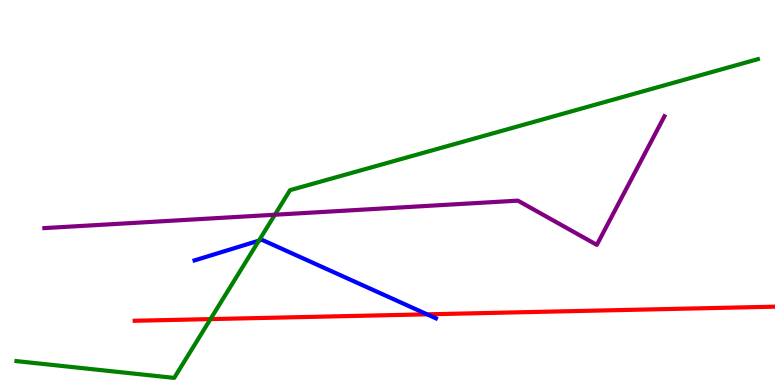[{'lines': ['blue', 'red'], 'intersections': [{'x': 5.51, 'y': 1.84}]}, {'lines': ['green', 'red'], 'intersections': [{'x': 2.72, 'y': 1.71}]}, {'lines': ['purple', 'red'], 'intersections': []}, {'lines': ['blue', 'green'], 'intersections': [{'x': 3.34, 'y': 3.75}]}, {'lines': ['blue', 'purple'], 'intersections': []}, {'lines': ['green', 'purple'], 'intersections': [{'x': 3.55, 'y': 4.42}]}]